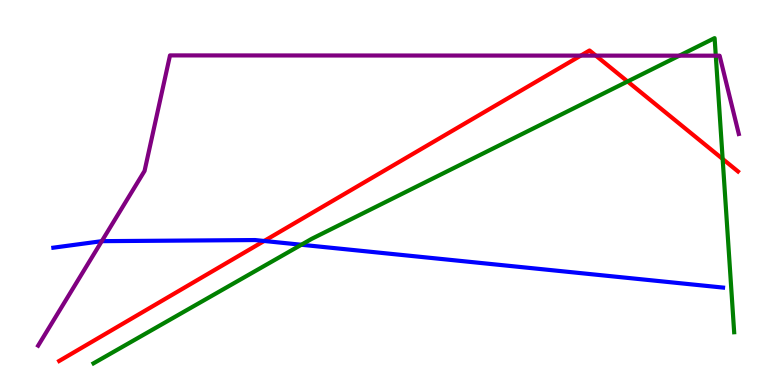[{'lines': ['blue', 'red'], 'intersections': [{'x': 3.41, 'y': 3.74}]}, {'lines': ['green', 'red'], 'intersections': [{'x': 8.1, 'y': 7.88}, {'x': 9.32, 'y': 5.87}]}, {'lines': ['purple', 'red'], 'intersections': [{'x': 7.49, 'y': 8.56}, {'x': 7.69, 'y': 8.56}]}, {'lines': ['blue', 'green'], 'intersections': [{'x': 3.89, 'y': 3.64}]}, {'lines': ['blue', 'purple'], 'intersections': [{'x': 1.31, 'y': 3.74}]}, {'lines': ['green', 'purple'], 'intersections': [{'x': 8.77, 'y': 8.55}, {'x': 9.24, 'y': 8.55}]}]